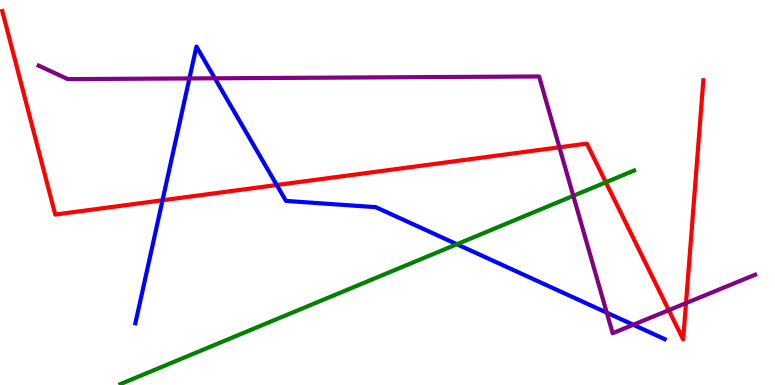[{'lines': ['blue', 'red'], 'intersections': [{'x': 2.1, 'y': 4.8}, {'x': 3.57, 'y': 5.19}]}, {'lines': ['green', 'red'], 'intersections': [{'x': 7.82, 'y': 5.27}]}, {'lines': ['purple', 'red'], 'intersections': [{'x': 7.22, 'y': 6.17}, {'x': 8.63, 'y': 1.94}, {'x': 8.85, 'y': 2.13}]}, {'lines': ['blue', 'green'], 'intersections': [{'x': 5.9, 'y': 3.66}]}, {'lines': ['blue', 'purple'], 'intersections': [{'x': 2.44, 'y': 7.96}, {'x': 2.77, 'y': 7.97}, {'x': 7.83, 'y': 1.88}, {'x': 8.17, 'y': 1.56}]}, {'lines': ['green', 'purple'], 'intersections': [{'x': 7.4, 'y': 4.91}]}]